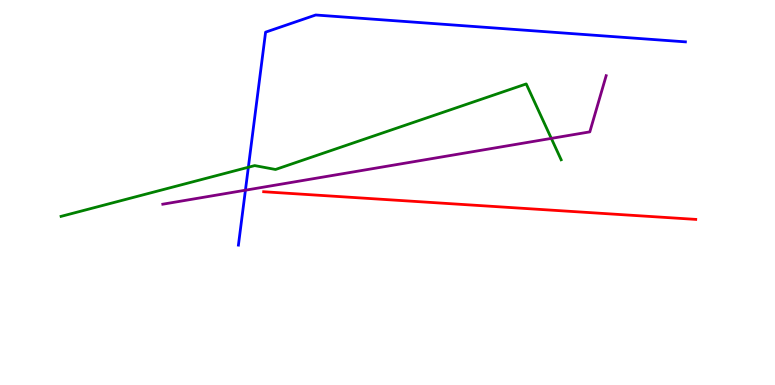[{'lines': ['blue', 'red'], 'intersections': []}, {'lines': ['green', 'red'], 'intersections': []}, {'lines': ['purple', 'red'], 'intersections': []}, {'lines': ['blue', 'green'], 'intersections': [{'x': 3.2, 'y': 5.66}]}, {'lines': ['blue', 'purple'], 'intersections': [{'x': 3.17, 'y': 5.06}]}, {'lines': ['green', 'purple'], 'intersections': [{'x': 7.11, 'y': 6.41}]}]